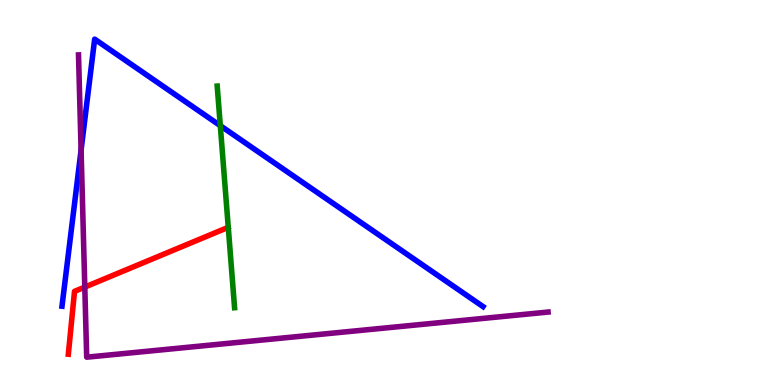[{'lines': ['blue', 'red'], 'intersections': []}, {'lines': ['green', 'red'], 'intersections': []}, {'lines': ['purple', 'red'], 'intersections': [{'x': 1.09, 'y': 2.54}]}, {'lines': ['blue', 'green'], 'intersections': [{'x': 2.84, 'y': 6.74}]}, {'lines': ['blue', 'purple'], 'intersections': [{'x': 1.05, 'y': 6.1}]}, {'lines': ['green', 'purple'], 'intersections': []}]